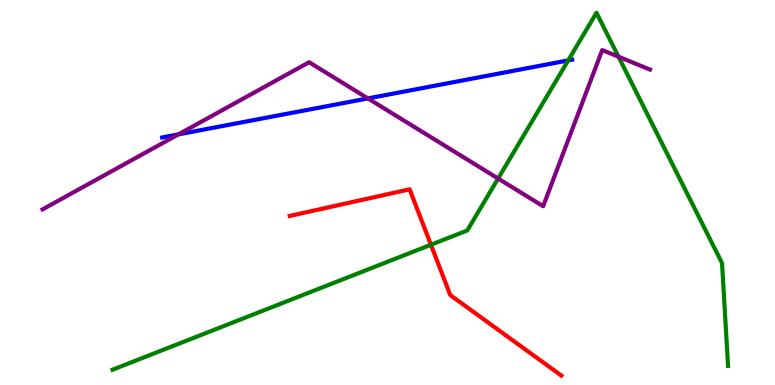[{'lines': ['blue', 'red'], 'intersections': []}, {'lines': ['green', 'red'], 'intersections': [{'x': 5.56, 'y': 3.64}]}, {'lines': ['purple', 'red'], 'intersections': []}, {'lines': ['blue', 'green'], 'intersections': [{'x': 7.33, 'y': 8.43}]}, {'lines': ['blue', 'purple'], 'intersections': [{'x': 2.3, 'y': 6.51}, {'x': 4.75, 'y': 7.44}]}, {'lines': ['green', 'purple'], 'intersections': [{'x': 6.43, 'y': 5.36}, {'x': 7.98, 'y': 8.53}]}]